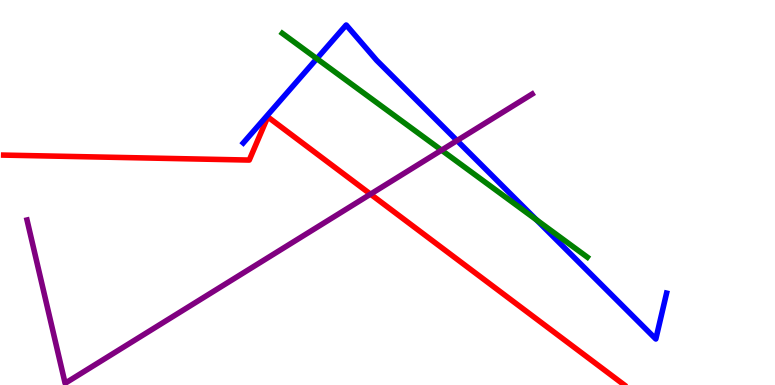[{'lines': ['blue', 'red'], 'intersections': []}, {'lines': ['green', 'red'], 'intersections': []}, {'lines': ['purple', 'red'], 'intersections': [{'x': 4.78, 'y': 4.96}]}, {'lines': ['blue', 'green'], 'intersections': [{'x': 4.09, 'y': 8.48}, {'x': 6.92, 'y': 4.29}]}, {'lines': ['blue', 'purple'], 'intersections': [{'x': 5.9, 'y': 6.35}]}, {'lines': ['green', 'purple'], 'intersections': [{'x': 5.7, 'y': 6.1}]}]